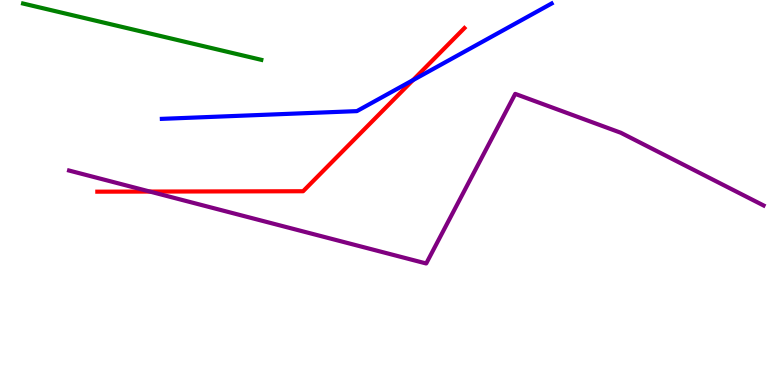[{'lines': ['blue', 'red'], 'intersections': [{'x': 5.33, 'y': 7.92}]}, {'lines': ['green', 'red'], 'intersections': []}, {'lines': ['purple', 'red'], 'intersections': [{'x': 1.93, 'y': 5.02}]}, {'lines': ['blue', 'green'], 'intersections': []}, {'lines': ['blue', 'purple'], 'intersections': []}, {'lines': ['green', 'purple'], 'intersections': []}]